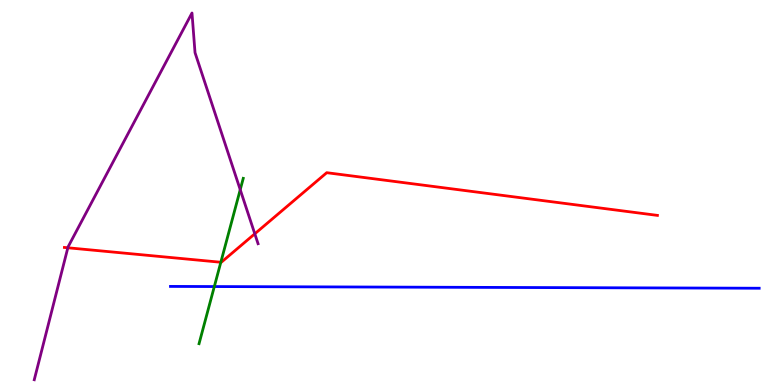[{'lines': ['blue', 'red'], 'intersections': []}, {'lines': ['green', 'red'], 'intersections': [{'x': 2.85, 'y': 3.19}]}, {'lines': ['purple', 'red'], 'intersections': [{'x': 0.875, 'y': 3.56}, {'x': 3.29, 'y': 3.93}]}, {'lines': ['blue', 'green'], 'intersections': [{'x': 2.77, 'y': 2.56}]}, {'lines': ['blue', 'purple'], 'intersections': []}, {'lines': ['green', 'purple'], 'intersections': [{'x': 3.1, 'y': 5.07}]}]